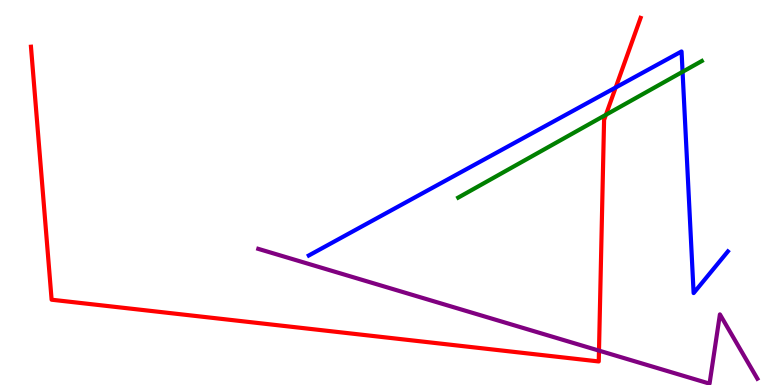[{'lines': ['blue', 'red'], 'intersections': [{'x': 7.94, 'y': 7.73}]}, {'lines': ['green', 'red'], 'intersections': [{'x': 7.82, 'y': 7.02}]}, {'lines': ['purple', 'red'], 'intersections': [{'x': 7.73, 'y': 0.893}]}, {'lines': ['blue', 'green'], 'intersections': [{'x': 8.81, 'y': 8.13}]}, {'lines': ['blue', 'purple'], 'intersections': []}, {'lines': ['green', 'purple'], 'intersections': []}]